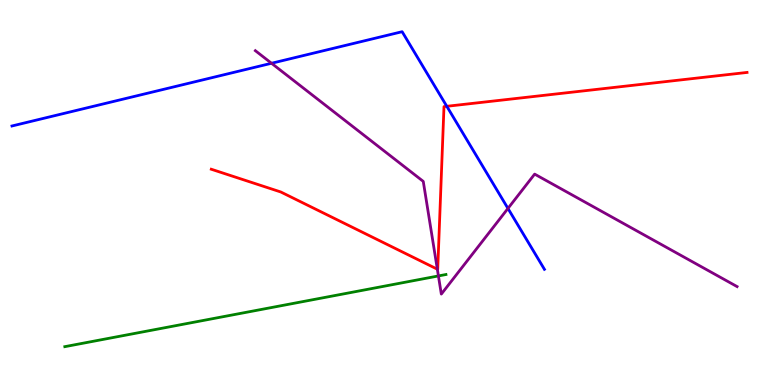[{'lines': ['blue', 'red'], 'intersections': [{'x': 5.77, 'y': 7.24}]}, {'lines': ['green', 'red'], 'intersections': []}, {'lines': ['purple', 'red'], 'intersections': [{'x': 5.64, 'y': 3.01}]}, {'lines': ['blue', 'green'], 'intersections': []}, {'lines': ['blue', 'purple'], 'intersections': [{'x': 3.5, 'y': 8.36}, {'x': 6.55, 'y': 4.59}]}, {'lines': ['green', 'purple'], 'intersections': [{'x': 5.66, 'y': 2.83}]}]